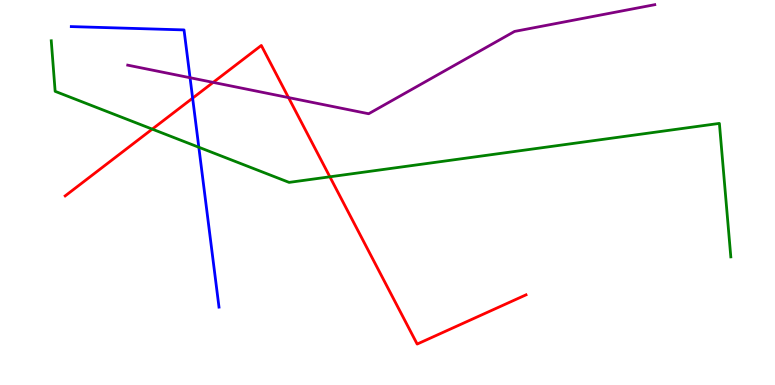[{'lines': ['blue', 'red'], 'intersections': [{'x': 2.49, 'y': 7.45}]}, {'lines': ['green', 'red'], 'intersections': [{'x': 1.96, 'y': 6.65}, {'x': 4.26, 'y': 5.41}]}, {'lines': ['purple', 'red'], 'intersections': [{'x': 2.75, 'y': 7.86}, {'x': 3.72, 'y': 7.47}]}, {'lines': ['blue', 'green'], 'intersections': [{'x': 2.57, 'y': 6.18}]}, {'lines': ['blue', 'purple'], 'intersections': [{'x': 2.45, 'y': 7.98}]}, {'lines': ['green', 'purple'], 'intersections': []}]